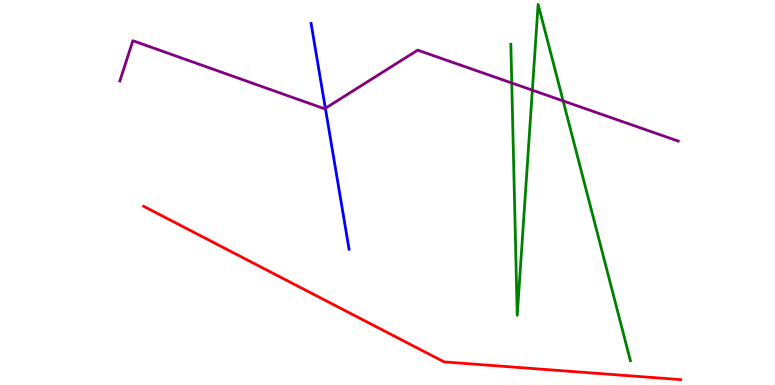[{'lines': ['blue', 'red'], 'intersections': []}, {'lines': ['green', 'red'], 'intersections': []}, {'lines': ['purple', 'red'], 'intersections': []}, {'lines': ['blue', 'green'], 'intersections': []}, {'lines': ['blue', 'purple'], 'intersections': [{'x': 4.2, 'y': 7.19}]}, {'lines': ['green', 'purple'], 'intersections': [{'x': 6.6, 'y': 7.84}, {'x': 6.87, 'y': 7.66}, {'x': 7.27, 'y': 7.38}]}]